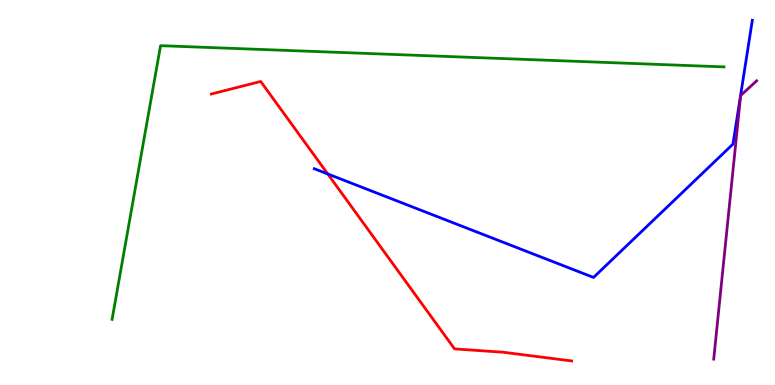[{'lines': ['blue', 'red'], 'intersections': [{'x': 4.23, 'y': 5.48}]}, {'lines': ['green', 'red'], 'intersections': []}, {'lines': ['purple', 'red'], 'intersections': []}, {'lines': ['blue', 'green'], 'intersections': []}, {'lines': ['blue', 'purple'], 'intersections': []}, {'lines': ['green', 'purple'], 'intersections': []}]